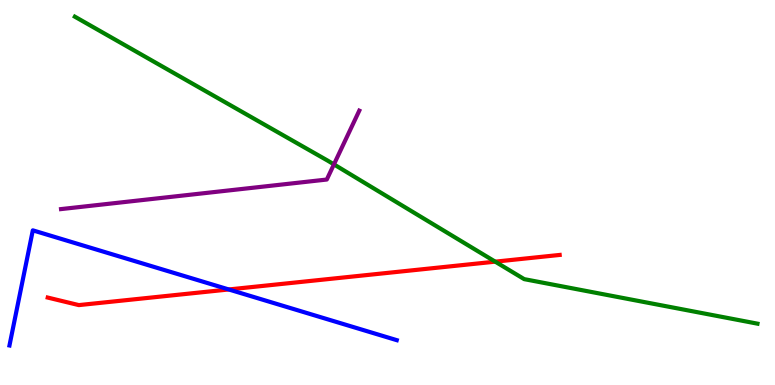[{'lines': ['blue', 'red'], 'intersections': [{'x': 2.95, 'y': 2.48}]}, {'lines': ['green', 'red'], 'intersections': [{'x': 6.39, 'y': 3.2}]}, {'lines': ['purple', 'red'], 'intersections': []}, {'lines': ['blue', 'green'], 'intersections': []}, {'lines': ['blue', 'purple'], 'intersections': []}, {'lines': ['green', 'purple'], 'intersections': [{'x': 4.31, 'y': 5.73}]}]